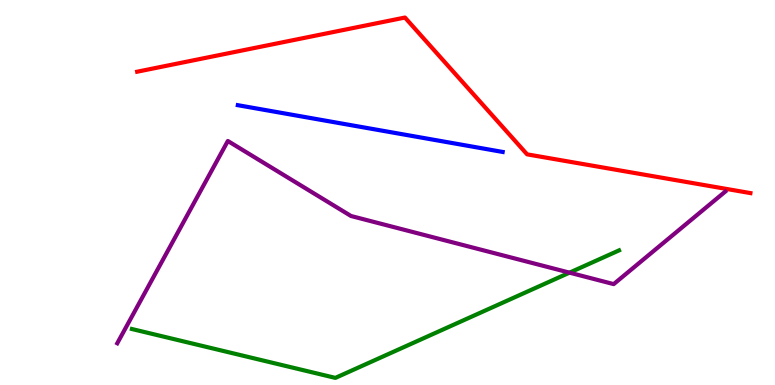[{'lines': ['blue', 'red'], 'intersections': []}, {'lines': ['green', 'red'], 'intersections': []}, {'lines': ['purple', 'red'], 'intersections': []}, {'lines': ['blue', 'green'], 'intersections': []}, {'lines': ['blue', 'purple'], 'intersections': []}, {'lines': ['green', 'purple'], 'intersections': [{'x': 7.35, 'y': 2.92}]}]